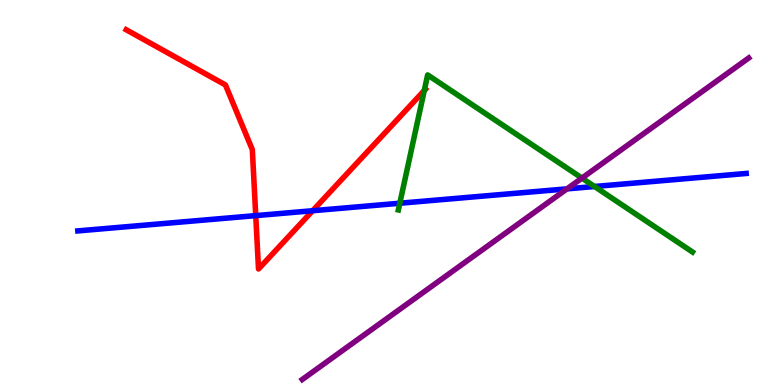[{'lines': ['blue', 'red'], 'intersections': [{'x': 3.3, 'y': 4.4}, {'x': 4.03, 'y': 4.53}]}, {'lines': ['green', 'red'], 'intersections': [{'x': 5.47, 'y': 7.65}]}, {'lines': ['purple', 'red'], 'intersections': []}, {'lines': ['blue', 'green'], 'intersections': [{'x': 5.16, 'y': 4.72}, {'x': 7.67, 'y': 5.16}]}, {'lines': ['blue', 'purple'], 'intersections': [{'x': 7.32, 'y': 5.09}]}, {'lines': ['green', 'purple'], 'intersections': [{'x': 7.51, 'y': 5.37}]}]